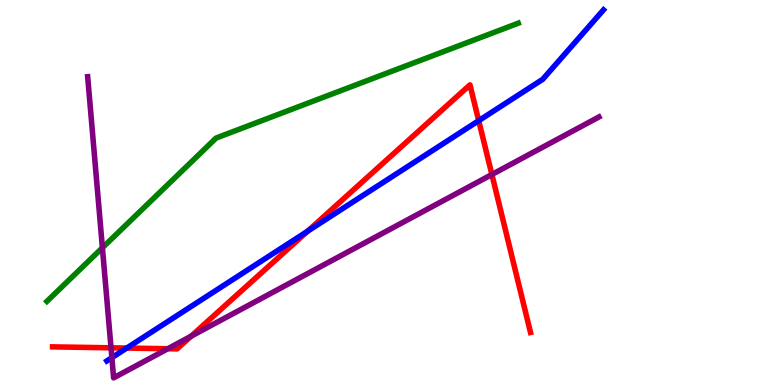[{'lines': ['blue', 'red'], 'intersections': [{'x': 1.64, 'y': 0.959}, {'x': 3.97, 'y': 3.99}, {'x': 6.18, 'y': 6.87}]}, {'lines': ['green', 'red'], 'intersections': []}, {'lines': ['purple', 'red'], 'intersections': [{'x': 1.43, 'y': 0.966}, {'x': 2.17, 'y': 0.942}, {'x': 2.47, 'y': 1.27}, {'x': 6.35, 'y': 5.47}]}, {'lines': ['blue', 'green'], 'intersections': []}, {'lines': ['blue', 'purple'], 'intersections': [{'x': 1.44, 'y': 0.71}]}, {'lines': ['green', 'purple'], 'intersections': [{'x': 1.32, 'y': 3.56}]}]